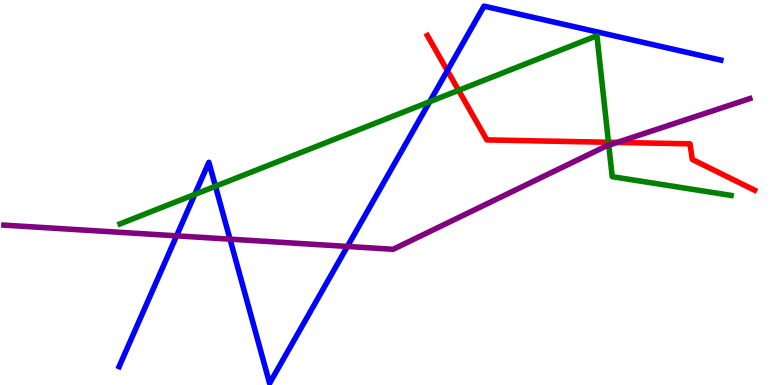[{'lines': ['blue', 'red'], 'intersections': [{'x': 5.77, 'y': 8.17}]}, {'lines': ['green', 'red'], 'intersections': [{'x': 5.92, 'y': 7.65}, {'x': 7.85, 'y': 6.3}]}, {'lines': ['purple', 'red'], 'intersections': [{'x': 7.96, 'y': 6.3}]}, {'lines': ['blue', 'green'], 'intersections': [{'x': 2.51, 'y': 4.95}, {'x': 2.78, 'y': 5.16}, {'x': 5.54, 'y': 7.36}]}, {'lines': ['blue', 'purple'], 'intersections': [{'x': 2.28, 'y': 3.87}, {'x': 2.97, 'y': 3.79}, {'x': 4.48, 'y': 3.6}]}, {'lines': ['green', 'purple'], 'intersections': [{'x': 7.86, 'y': 6.23}]}]